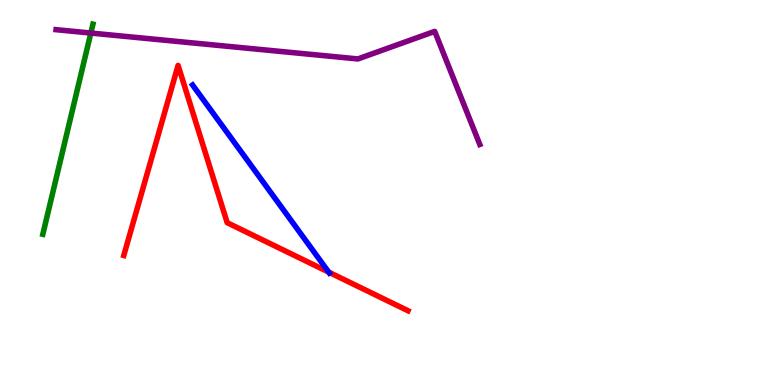[{'lines': ['blue', 'red'], 'intersections': [{'x': 4.24, 'y': 2.93}]}, {'lines': ['green', 'red'], 'intersections': []}, {'lines': ['purple', 'red'], 'intersections': []}, {'lines': ['blue', 'green'], 'intersections': []}, {'lines': ['blue', 'purple'], 'intersections': []}, {'lines': ['green', 'purple'], 'intersections': [{'x': 1.17, 'y': 9.14}]}]